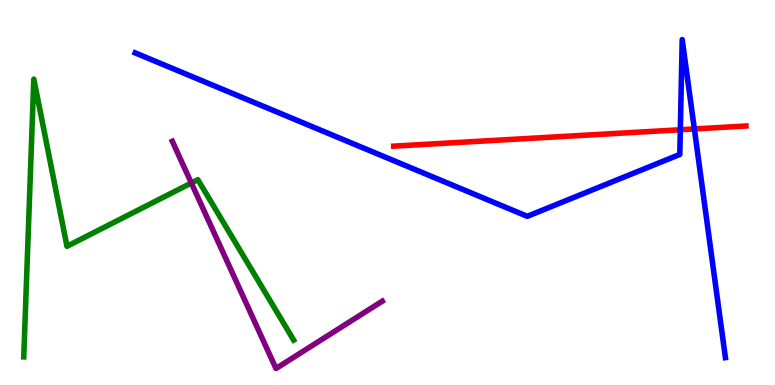[{'lines': ['blue', 'red'], 'intersections': [{'x': 8.78, 'y': 6.63}, {'x': 8.96, 'y': 6.65}]}, {'lines': ['green', 'red'], 'intersections': []}, {'lines': ['purple', 'red'], 'intersections': []}, {'lines': ['blue', 'green'], 'intersections': []}, {'lines': ['blue', 'purple'], 'intersections': []}, {'lines': ['green', 'purple'], 'intersections': [{'x': 2.47, 'y': 5.25}]}]